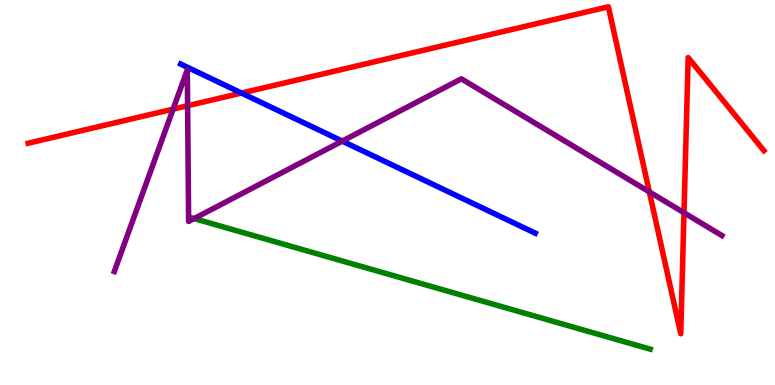[{'lines': ['blue', 'red'], 'intersections': [{'x': 3.12, 'y': 7.58}]}, {'lines': ['green', 'red'], 'intersections': []}, {'lines': ['purple', 'red'], 'intersections': [{'x': 2.23, 'y': 7.17}, {'x': 2.42, 'y': 7.25}, {'x': 8.38, 'y': 5.02}, {'x': 8.83, 'y': 4.47}]}, {'lines': ['blue', 'green'], 'intersections': []}, {'lines': ['blue', 'purple'], 'intersections': [{'x': 4.42, 'y': 6.33}]}, {'lines': ['green', 'purple'], 'intersections': [{'x': 2.5, 'y': 4.32}]}]